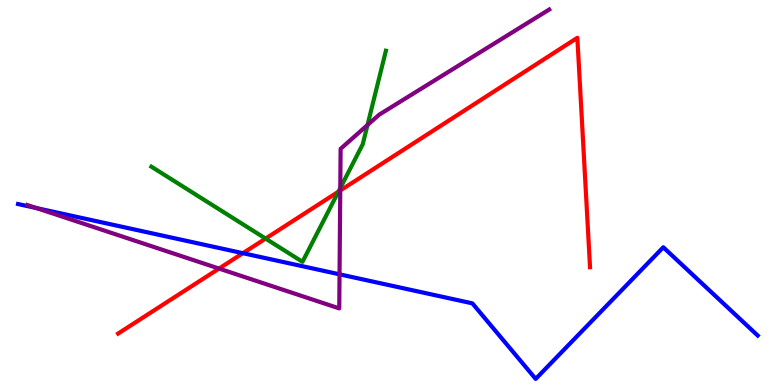[{'lines': ['blue', 'red'], 'intersections': [{'x': 3.13, 'y': 3.42}]}, {'lines': ['green', 'red'], 'intersections': [{'x': 3.43, 'y': 3.8}, {'x': 4.37, 'y': 5.02}]}, {'lines': ['purple', 'red'], 'intersections': [{'x': 2.83, 'y': 3.02}, {'x': 4.39, 'y': 5.05}]}, {'lines': ['blue', 'green'], 'intersections': []}, {'lines': ['blue', 'purple'], 'intersections': [{'x': 0.47, 'y': 4.6}, {'x': 4.38, 'y': 2.87}]}, {'lines': ['green', 'purple'], 'intersections': [{'x': 4.39, 'y': 5.11}, {'x': 4.74, 'y': 6.75}]}]